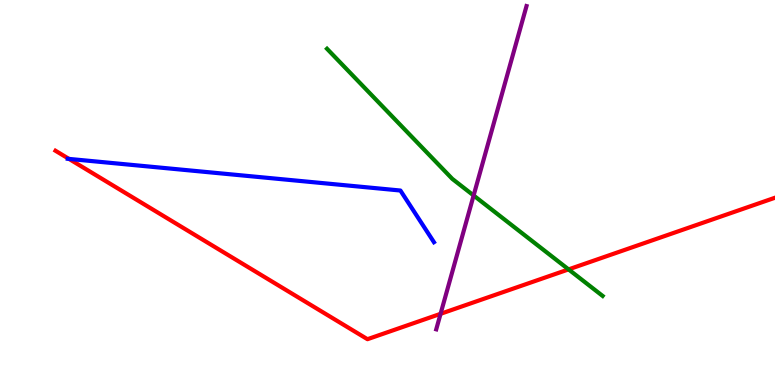[{'lines': ['blue', 'red'], 'intersections': [{'x': 0.89, 'y': 5.87}]}, {'lines': ['green', 'red'], 'intersections': [{'x': 7.34, 'y': 3.0}]}, {'lines': ['purple', 'red'], 'intersections': [{'x': 5.68, 'y': 1.85}]}, {'lines': ['blue', 'green'], 'intersections': []}, {'lines': ['blue', 'purple'], 'intersections': []}, {'lines': ['green', 'purple'], 'intersections': [{'x': 6.11, 'y': 4.92}]}]